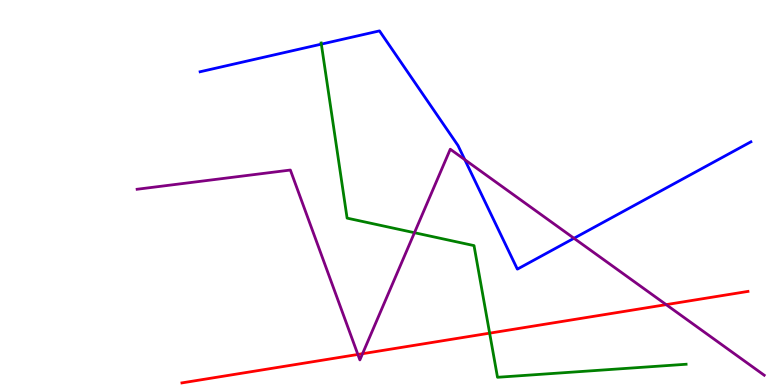[{'lines': ['blue', 'red'], 'intersections': []}, {'lines': ['green', 'red'], 'intersections': [{'x': 6.32, 'y': 1.35}]}, {'lines': ['purple', 'red'], 'intersections': [{'x': 4.62, 'y': 0.793}, {'x': 4.68, 'y': 0.813}, {'x': 8.6, 'y': 2.09}]}, {'lines': ['blue', 'green'], 'intersections': [{'x': 4.15, 'y': 8.85}]}, {'lines': ['blue', 'purple'], 'intersections': [{'x': 6.0, 'y': 5.85}, {'x': 7.41, 'y': 3.81}]}, {'lines': ['green', 'purple'], 'intersections': [{'x': 5.35, 'y': 3.96}]}]